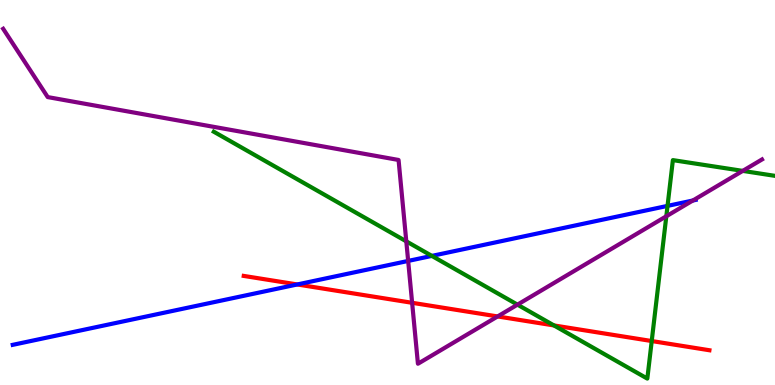[{'lines': ['blue', 'red'], 'intersections': [{'x': 3.84, 'y': 2.61}]}, {'lines': ['green', 'red'], 'intersections': [{'x': 7.15, 'y': 1.55}, {'x': 8.41, 'y': 1.14}]}, {'lines': ['purple', 'red'], 'intersections': [{'x': 5.32, 'y': 2.14}, {'x': 6.42, 'y': 1.78}]}, {'lines': ['blue', 'green'], 'intersections': [{'x': 5.57, 'y': 3.35}, {'x': 8.61, 'y': 4.65}]}, {'lines': ['blue', 'purple'], 'intersections': [{'x': 5.27, 'y': 3.22}, {'x': 8.94, 'y': 4.79}]}, {'lines': ['green', 'purple'], 'intersections': [{'x': 5.24, 'y': 3.73}, {'x': 6.68, 'y': 2.09}, {'x': 8.6, 'y': 4.38}, {'x': 9.58, 'y': 5.56}]}]